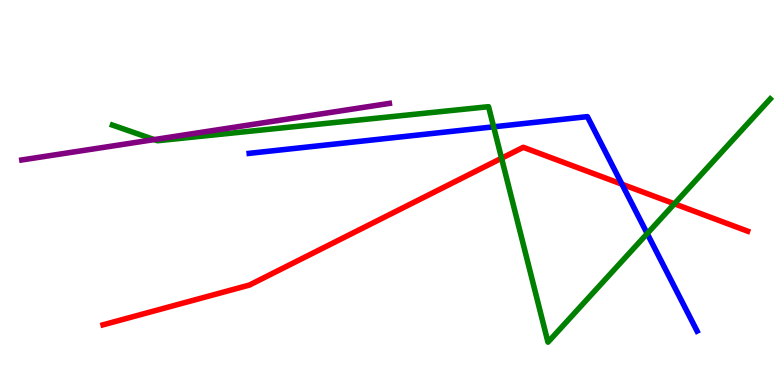[{'lines': ['blue', 'red'], 'intersections': [{'x': 8.03, 'y': 5.22}]}, {'lines': ['green', 'red'], 'intersections': [{'x': 6.47, 'y': 5.89}, {'x': 8.7, 'y': 4.71}]}, {'lines': ['purple', 'red'], 'intersections': []}, {'lines': ['blue', 'green'], 'intersections': [{'x': 6.37, 'y': 6.71}, {'x': 8.35, 'y': 3.93}]}, {'lines': ['blue', 'purple'], 'intersections': []}, {'lines': ['green', 'purple'], 'intersections': [{'x': 1.99, 'y': 6.37}]}]